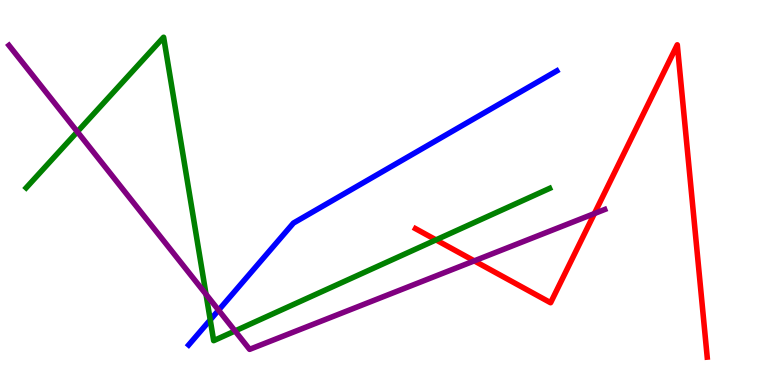[{'lines': ['blue', 'red'], 'intersections': []}, {'lines': ['green', 'red'], 'intersections': [{'x': 5.63, 'y': 3.77}]}, {'lines': ['purple', 'red'], 'intersections': [{'x': 6.12, 'y': 3.22}, {'x': 7.67, 'y': 4.45}]}, {'lines': ['blue', 'green'], 'intersections': [{'x': 2.71, 'y': 1.69}]}, {'lines': ['blue', 'purple'], 'intersections': [{'x': 2.82, 'y': 1.94}]}, {'lines': ['green', 'purple'], 'intersections': [{'x': 0.998, 'y': 6.58}, {'x': 2.66, 'y': 2.36}, {'x': 3.03, 'y': 1.4}]}]